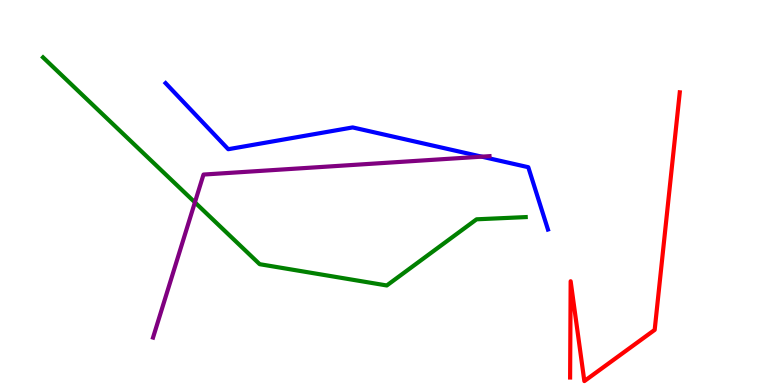[{'lines': ['blue', 'red'], 'intersections': []}, {'lines': ['green', 'red'], 'intersections': []}, {'lines': ['purple', 'red'], 'intersections': []}, {'lines': ['blue', 'green'], 'intersections': []}, {'lines': ['blue', 'purple'], 'intersections': [{'x': 6.22, 'y': 5.93}]}, {'lines': ['green', 'purple'], 'intersections': [{'x': 2.51, 'y': 4.74}]}]